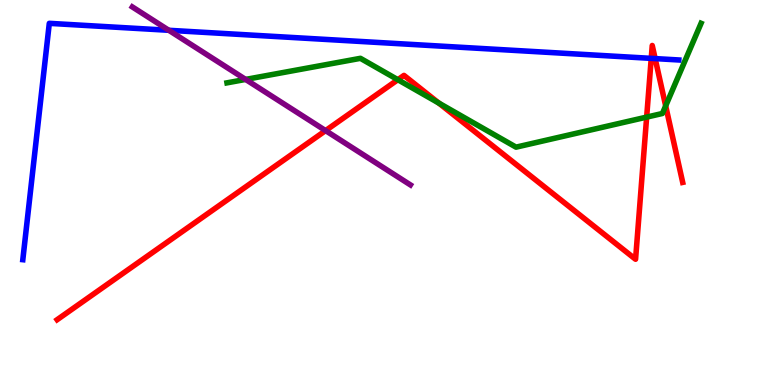[{'lines': ['blue', 'red'], 'intersections': [{'x': 8.4, 'y': 8.48}, {'x': 8.45, 'y': 8.48}]}, {'lines': ['green', 'red'], 'intersections': [{'x': 5.13, 'y': 7.93}, {'x': 5.66, 'y': 7.32}, {'x': 8.34, 'y': 6.96}, {'x': 8.59, 'y': 7.25}]}, {'lines': ['purple', 'red'], 'intersections': [{'x': 4.2, 'y': 6.61}]}, {'lines': ['blue', 'green'], 'intersections': []}, {'lines': ['blue', 'purple'], 'intersections': [{'x': 2.18, 'y': 9.21}]}, {'lines': ['green', 'purple'], 'intersections': [{'x': 3.17, 'y': 7.94}]}]